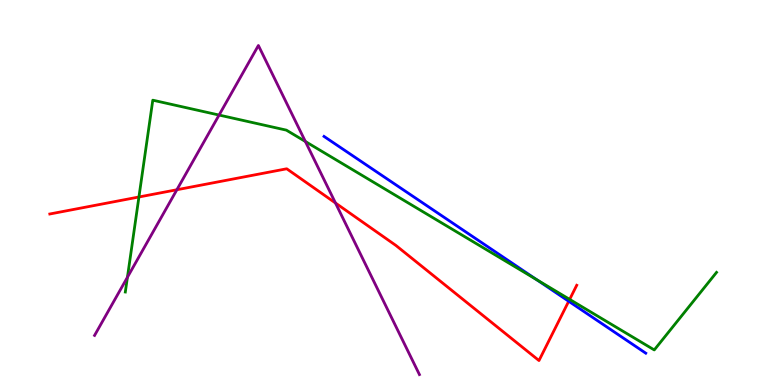[{'lines': ['blue', 'red'], 'intersections': [{'x': 7.34, 'y': 2.17}]}, {'lines': ['green', 'red'], 'intersections': [{'x': 1.79, 'y': 4.88}, {'x': 7.35, 'y': 2.22}]}, {'lines': ['purple', 'red'], 'intersections': [{'x': 2.28, 'y': 5.07}, {'x': 4.33, 'y': 4.73}]}, {'lines': ['blue', 'green'], 'intersections': [{'x': 6.92, 'y': 2.74}]}, {'lines': ['blue', 'purple'], 'intersections': []}, {'lines': ['green', 'purple'], 'intersections': [{'x': 1.64, 'y': 2.8}, {'x': 2.83, 'y': 7.01}, {'x': 3.94, 'y': 6.32}]}]